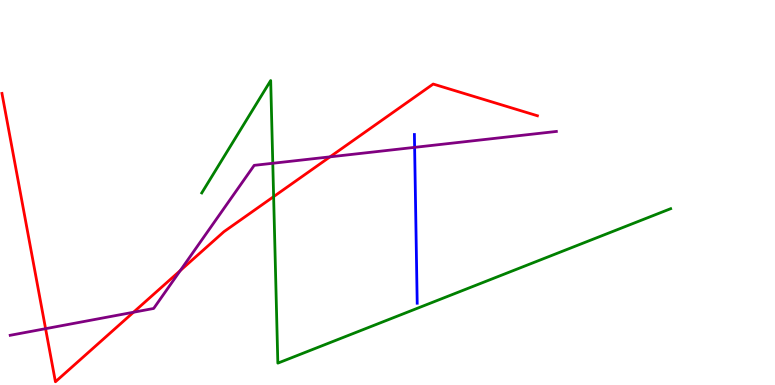[{'lines': ['blue', 'red'], 'intersections': []}, {'lines': ['green', 'red'], 'intersections': [{'x': 3.53, 'y': 4.89}]}, {'lines': ['purple', 'red'], 'intersections': [{'x': 0.588, 'y': 1.46}, {'x': 1.72, 'y': 1.89}, {'x': 2.33, 'y': 2.97}, {'x': 4.26, 'y': 5.93}]}, {'lines': ['blue', 'green'], 'intersections': []}, {'lines': ['blue', 'purple'], 'intersections': [{'x': 5.35, 'y': 6.17}]}, {'lines': ['green', 'purple'], 'intersections': [{'x': 3.52, 'y': 5.76}]}]